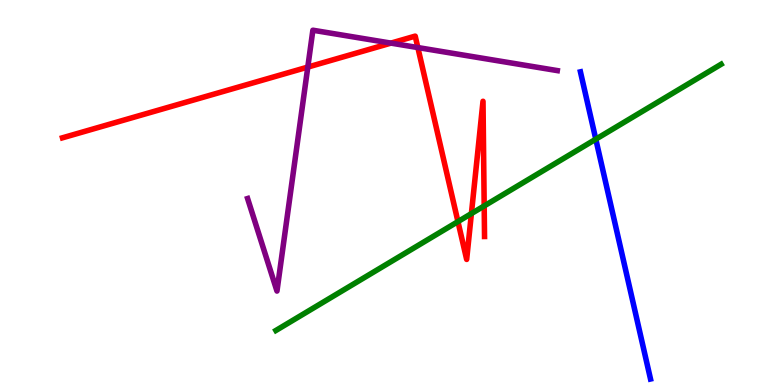[{'lines': ['blue', 'red'], 'intersections': []}, {'lines': ['green', 'red'], 'intersections': [{'x': 5.91, 'y': 4.24}, {'x': 6.08, 'y': 4.45}, {'x': 6.25, 'y': 4.65}]}, {'lines': ['purple', 'red'], 'intersections': [{'x': 3.97, 'y': 8.26}, {'x': 5.04, 'y': 8.88}, {'x': 5.39, 'y': 8.76}]}, {'lines': ['blue', 'green'], 'intersections': [{'x': 7.69, 'y': 6.38}]}, {'lines': ['blue', 'purple'], 'intersections': []}, {'lines': ['green', 'purple'], 'intersections': []}]